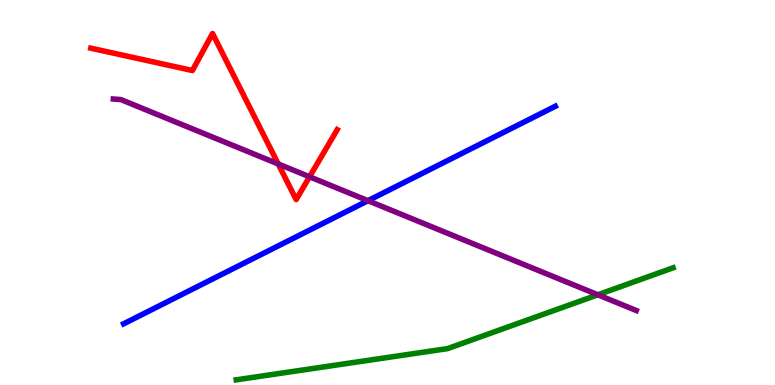[{'lines': ['blue', 'red'], 'intersections': []}, {'lines': ['green', 'red'], 'intersections': []}, {'lines': ['purple', 'red'], 'intersections': [{'x': 3.59, 'y': 5.74}, {'x': 3.99, 'y': 5.41}]}, {'lines': ['blue', 'green'], 'intersections': []}, {'lines': ['blue', 'purple'], 'intersections': [{'x': 4.75, 'y': 4.79}]}, {'lines': ['green', 'purple'], 'intersections': [{'x': 7.71, 'y': 2.34}]}]